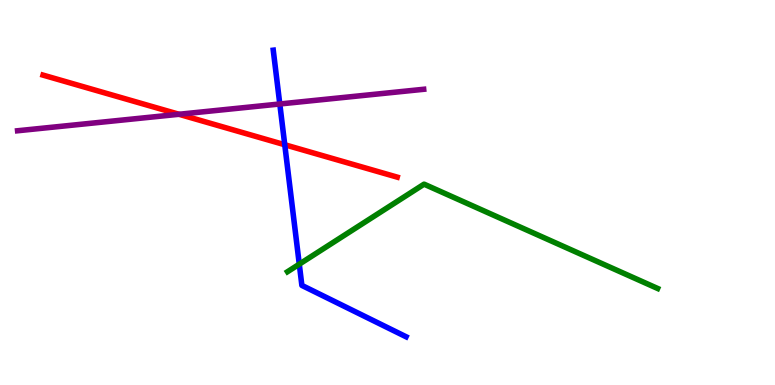[{'lines': ['blue', 'red'], 'intersections': [{'x': 3.67, 'y': 6.24}]}, {'lines': ['green', 'red'], 'intersections': []}, {'lines': ['purple', 'red'], 'intersections': [{'x': 2.31, 'y': 7.03}]}, {'lines': ['blue', 'green'], 'intersections': [{'x': 3.86, 'y': 3.14}]}, {'lines': ['blue', 'purple'], 'intersections': [{'x': 3.61, 'y': 7.3}]}, {'lines': ['green', 'purple'], 'intersections': []}]